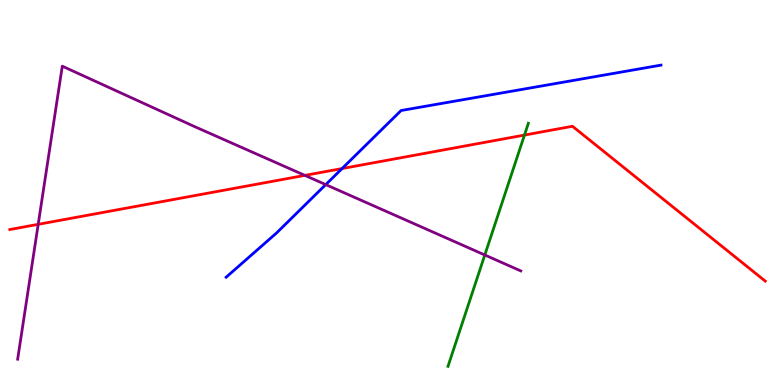[{'lines': ['blue', 'red'], 'intersections': [{'x': 4.41, 'y': 5.62}]}, {'lines': ['green', 'red'], 'intersections': [{'x': 6.77, 'y': 6.49}]}, {'lines': ['purple', 'red'], 'intersections': [{'x': 0.493, 'y': 4.17}, {'x': 3.93, 'y': 5.44}]}, {'lines': ['blue', 'green'], 'intersections': []}, {'lines': ['blue', 'purple'], 'intersections': [{'x': 4.2, 'y': 5.2}]}, {'lines': ['green', 'purple'], 'intersections': [{'x': 6.26, 'y': 3.38}]}]